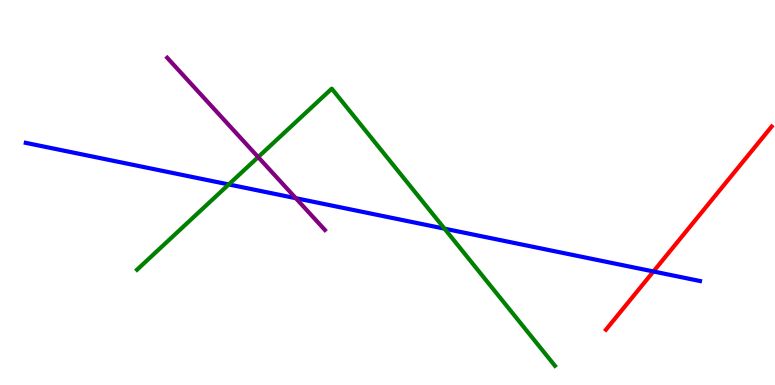[{'lines': ['blue', 'red'], 'intersections': [{'x': 8.43, 'y': 2.95}]}, {'lines': ['green', 'red'], 'intersections': []}, {'lines': ['purple', 'red'], 'intersections': []}, {'lines': ['blue', 'green'], 'intersections': [{'x': 2.95, 'y': 5.21}, {'x': 5.74, 'y': 4.06}]}, {'lines': ['blue', 'purple'], 'intersections': [{'x': 3.82, 'y': 4.85}]}, {'lines': ['green', 'purple'], 'intersections': [{'x': 3.33, 'y': 5.92}]}]